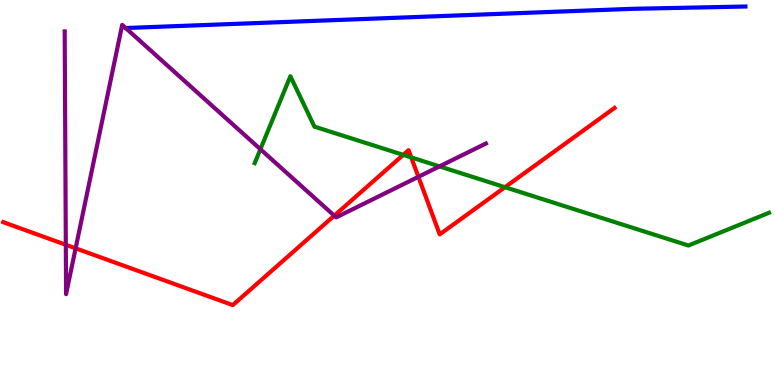[{'lines': ['blue', 'red'], 'intersections': []}, {'lines': ['green', 'red'], 'intersections': [{'x': 5.2, 'y': 5.98}, {'x': 5.31, 'y': 5.91}, {'x': 6.52, 'y': 5.14}]}, {'lines': ['purple', 'red'], 'intersections': [{'x': 0.849, 'y': 3.64}, {'x': 0.976, 'y': 3.55}, {'x': 4.31, 'y': 4.4}, {'x': 5.4, 'y': 5.41}]}, {'lines': ['blue', 'green'], 'intersections': []}, {'lines': ['blue', 'purple'], 'intersections': []}, {'lines': ['green', 'purple'], 'intersections': [{'x': 3.36, 'y': 6.12}, {'x': 5.67, 'y': 5.68}]}]